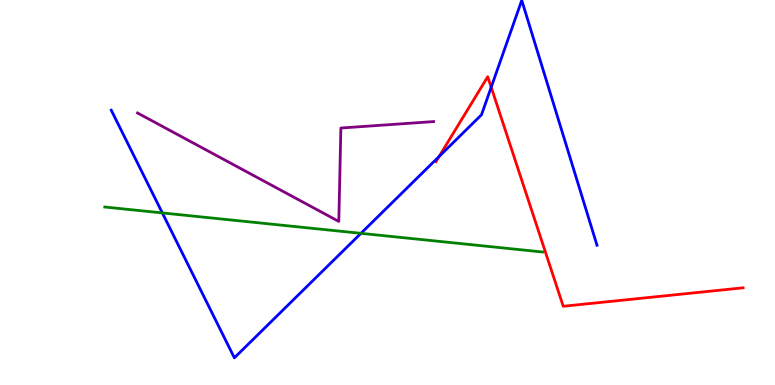[{'lines': ['blue', 'red'], 'intersections': [{'x': 5.67, 'y': 5.94}, {'x': 6.34, 'y': 7.73}]}, {'lines': ['green', 'red'], 'intersections': []}, {'lines': ['purple', 'red'], 'intersections': []}, {'lines': ['blue', 'green'], 'intersections': [{'x': 2.09, 'y': 4.47}, {'x': 4.66, 'y': 3.94}]}, {'lines': ['blue', 'purple'], 'intersections': []}, {'lines': ['green', 'purple'], 'intersections': []}]